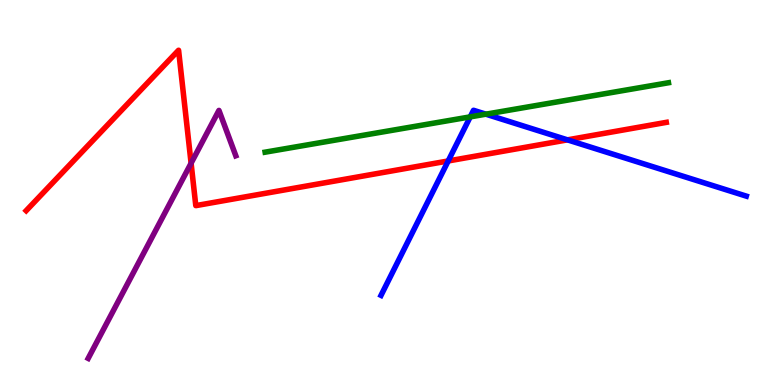[{'lines': ['blue', 'red'], 'intersections': [{'x': 5.78, 'y': 5.82}, {'x': 7.32, 'y': 6.37}]}, {'lines': ['green', 'red'], 'intersections': []}, {'lines': ['purple', 'red'], 'intersections': [{'x': 2.47, 'y': 5.76}]}, {'lines': ['blue', 'green'], 'intersections': [{'x': 6.07, 'y': 6.96}, {'x': 6.27, 'y': 7.03}]}, {'lines': ['blue', 'purple'], 'intersections': []}, {'lines': ['green', 'purple'], 'intersections': []}]